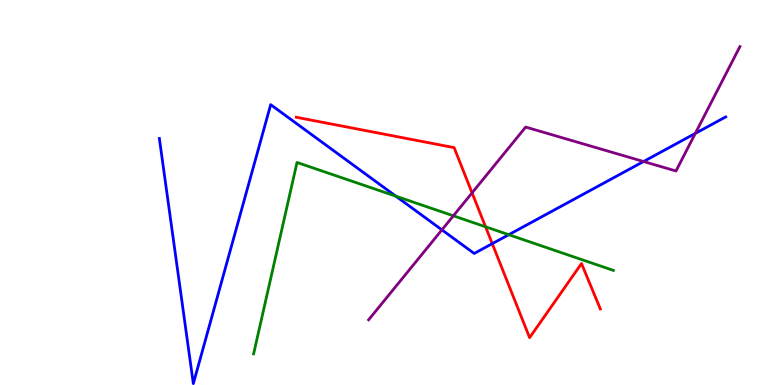[{'lines': ['blue', 'red'], 'intersections': [{'x': 6.35, 'y': 3.67}]}, {'lines': ['green', 'red'], 'intersections': [{'x': 6.27, 'y': 4.11}]}, {'lines': ['purple', 'red'], 'intersections': [{'x': 6.09, 'y': 4.99}]}, {'lines': ['blue', 'green'], 'intersections': [{'x': 5.11, 'y': 4.9}, {'x': 6.56, 'y': 3.9}]}, {'lines': ['blue', 'purple'], 'intersections': [{'x': 5.7, 'y': 4.03}, {'x': 8.3, 'y': 5.8}, {'x': 8.97, 'y': 6.53}]}, {'lines': ['green', 'purple'], 'intersections': [{'x': 5.85, 'y': 4.39}]}]